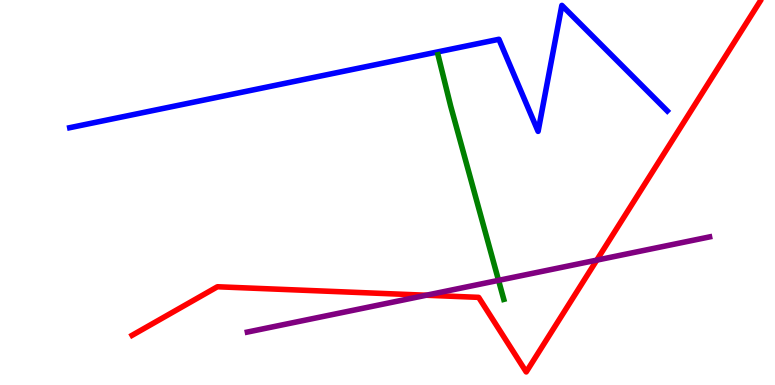[{'lines': ['blue', 'red'], 'intersections': []}, {'lines': ['green', 'red'], 'intersections': []}, {'lines': ['purple', 'red'], 'intersections': [{'x': 5.5, 'y': 2.33}, {'x': 7.7, 'y': 3.24}]}, {'lines': ['blue', 'green'], 'intersections': []}, {'lines': ['blue', 'purple'], 'intersections': []}, {'lines': ['green', 'purple'], 'intersections': [{'x': 6.43, 'y': 2.72}]}]